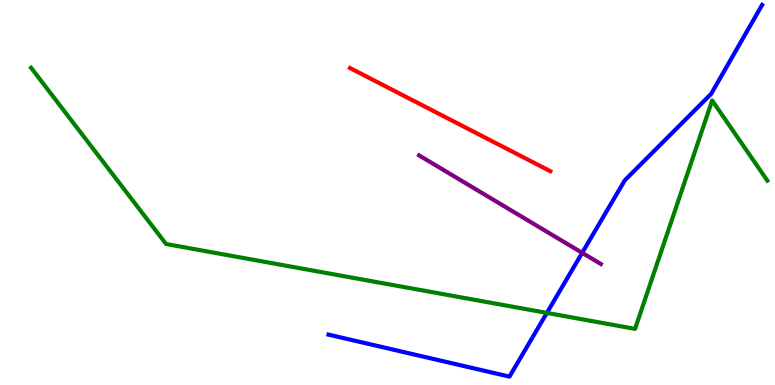[{'lines': ['blue', 'red'], 'intersections': []}, {'lines': ['green', 'red'], 'intersections': []}, {'lines': ['purple', 'red'], 'intersections': []}, {'lines': ['blue', 'green'], 'intersections': [{'x': 7.06, 'y': 1.87}]}, {'lines': ['blue', 'purple'], 'intersections': [{'x': 7.51, 'y': 3.43}]}, {'lines': ['green', 'purple'], 'intersections': []}]